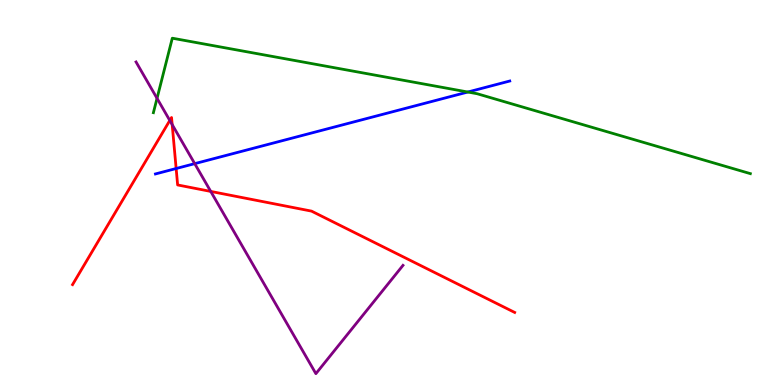[{'lines': ['blue', 'red'], 'intersections': [{'x': 2.27, 'y': 5.62}]}, {'lines': ['green', 'red'], 'intersections': []}, {'lines': ['purple', 'red'], 'intersections': [{'x': 2.19, 'y': 6.87}, {'x': 2.22, 'y': 6.76}, {'x': 2.72, 'y': 5.03}]}, {'lines': ['blue', 'green'], 'intersections': [{'x': 6.04, 'y': 7.61}]}, {'lines': ['blue', 'purple'], 'intersections': [{'x': 2.51, 'y': 5.75}]}, {'lines': ['green', 'purple'], 'intersections': [{'x': 2.03, 'y': 7.45}]}]